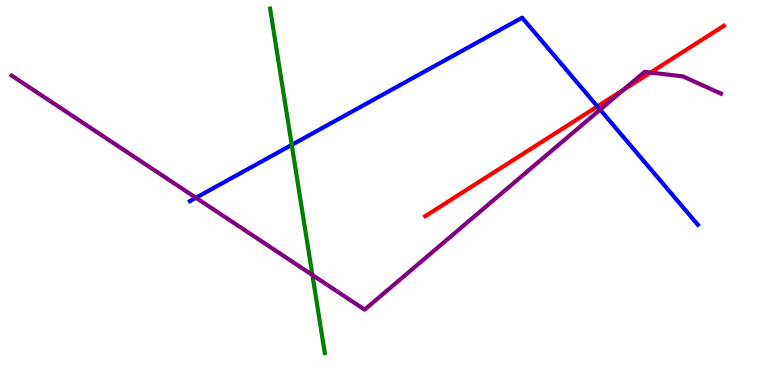[{'lines': ['blue', 'red'], 'intersections': [{'x': 7.71, 'y': 7.24}]}, {'lines': ['green', 'red'], 'intersections': []}, {'lines': ['purple', 'red'], 'intersections': [{'x': 8.04, 'y': 7.67}, {'x': 8.39, 'y': 8.11}]}, {'lines': ['blue', 'green'], 'intersections': [{'x': 3.76, 'y': 6.24}]}, {'lines': ['blue', 'purple'], 'intersections': [{'x': 2.53, 'y': 4.86}, {'x': 7.74, 'y': 7.15}]}, {'lines': ['green', 'purple'], 'intersections': [{'x': 4.03, 'y': 2.86}]}]